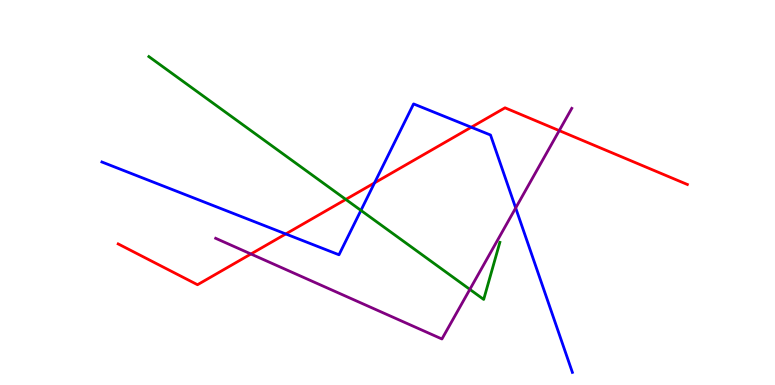[{'lines': ['blue', 'red'], 'intersections': [{'x': 3.69, 'y': 3.92}, {'x': 4.83, 'y': 5.25}, {'x': 6.08, 'y': 6.7}]}, {'lines': ['green', 'red'], 'intersections': [{'x': 4.46, 'y': 4.82}]}, {'lines': ['purple', 'red'], 'intersections': [{'x': 3.24, 'y': 3.4}, {'x': 7.22, 'y': 6.61}]}, {'lines': ['blue', 'green'], 'intersections': [{'x': 4.66, 'y': 4.54}]}, {'lines': ['blue', 'purple'], 'intersections': [{'x': 6.65, 'y': 4.6}]}, {'lines': ['green', 'purple'], 'intersections': [{'x': 6.06, 'y': 2.48}]}]